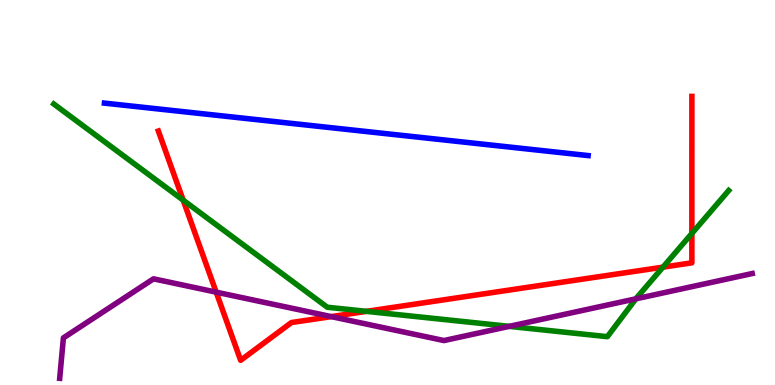[{'lines': ['blue', 'red'], 'intersections': []}, {'lines': ['green', 'red'], 'intersections': [{'x': 2.36, 'y': 4.8}, {'x': 4.73, 'y': 1.91}, {'x': 8.55, 'y': 3.06}, {'x': 8.93, 'y': 3.94}]}, {'lines': ['purple', 'red'], 'intersections': [{'x': 2.79, 'y': 2.41}, {'x': 4.27, 'y': 1.78}]}, {'lines': ['blue', 'green'], 'intersections': []}, {'lines': ['blue', 'purple'], 'intersections': []}, {'lines': ['green', 'purple'], 'intersections': [{'x': 6.57, 'y': 1.52}, {'x': 8.2, 'y': 2.24}]}]